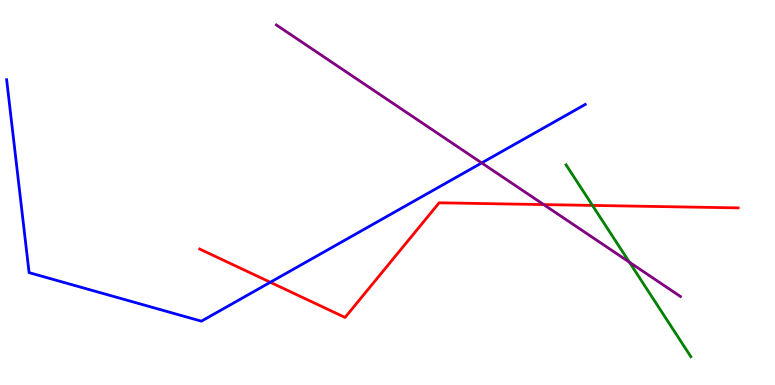[{'lines': ['blue', 'red'], 'intersections': [{'x': 3.49, 'y': 2.67}]}, {'lines': ['green', 'red'], 'intersections': [{'x': 7.64, 'y': 4.66}]}, {'lines': ['purple', 'red'], 'intersections': [{'x': 7.02, 'y': 4.69}]}, {'lines': ['blue', 'green'], 'intersections': []}, {'lines': ['blue', 'purple'], 'intersections': [{'x': 6.22, 'y': 5.77}]}, {'lines': ['green', 'purple'], 'intersections': [{'x': 8.12, 'y': 3.19}]}]